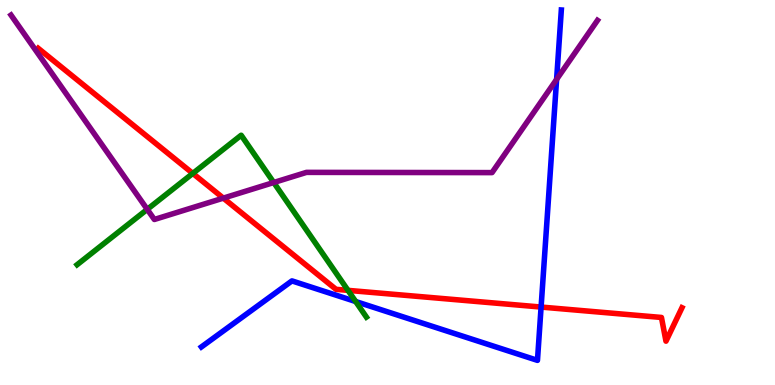[{'lines': ['blue', 'red'], 'intersections': [{'x': 6.98, 'y': 2.02}]}, {'lines': ['green', 'red'], 'intersections': [{'x': 2.49, 'y': 5.5}, {'x': 4.49, 'y': 2.46}]}, {'lines': ['purple', 'red'], 'intersections': [{'x': 2.88, 'y': 4.85}]}, {'lines': ['blue', 'green'], 'intersections': [{'x': 4.59, 'y': 2.17}]}, {'lines': ['blue', 'purple'], 'intersections': [{'x': 7.18, 'y': 7.94}]}, {'lines': ['green', 'purple'], 'intersections': [{'x': 1.9, 'y': 4.56}, {'x': 3.53, 'y': 5.26}]}]